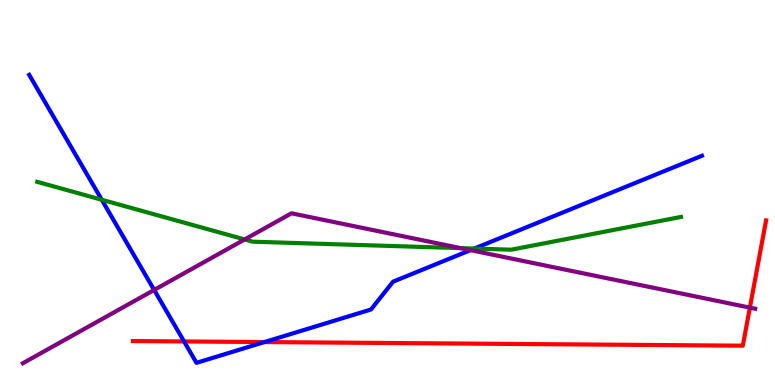[{'lines': ['blue', 'red'], 'intersections': [{'x': 2.37, 'y': 1.13}, {'x': 3.41, 'y': 1.12}]}, {'lines': ['green', 'red'], 'intersections': []}, {'lines': ['purple', 'red'], 'intersections': [{'x': 9.68, 'y': 2.01}]}, {'lines': ['blue', 'green'], 'intersections': [{'x': 1.31, 'y': 4.81}, {'x': 6.12, 'y': 3.54}]}, {'lines': ['blue', 'purple'], 'intersections': [{'x': 1.99, 'y': 2.47}, {'x': 6.07, 'y': 3.5}]}, {'lines': ['green', 'purple'], 'intersections': [{'x': 3.16, 'y': 3.78}, {'x': 5.95, 'y': 3.55}]}]